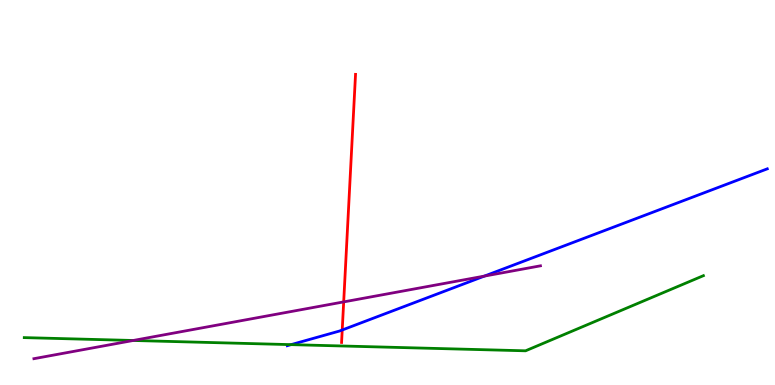[{'lines': ['blue', 'red'], 'intersections': [{'x': 4.42, 'y': 1.43}]}, {'lines': ['green', 'red'], 'intersections': []}, {'lines': ['purple', 'red'], 'intersections': [{'x': 4.43, 'y': 2.16}]}, {'lines': ['blue', 'green'], 'intersections': [{'x': 3.76, 'y': 1.05}]}, {'lines': ['blue', 'purple'], 'intersections': [{'x': 6.25, 'y': 2.83}]}, {'lines': ['green', 'purple'], 'intersections': [{'x': 1.72, 'y': 1.16}]}]